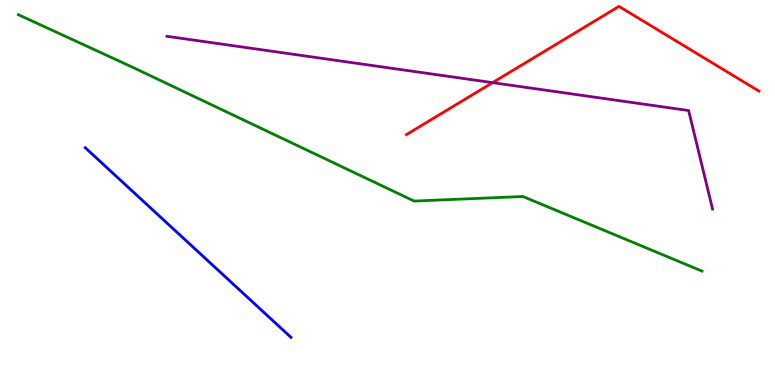[{'lines': ['blue', 'red'], 'intersections': []}, {'lines': ['green', 'red'], 'intersections': []}, {'lines': ['purple', 'red'], 'intersections': [{'x': 6.36, 'y': 7.85}]}, {'lines': ['blue', 'green'], 'intersections': []}, {'lines': ['blue', 'purple'], 'intersections': []}, {'lines': ['green', 'purple'], 'intersections': []}]